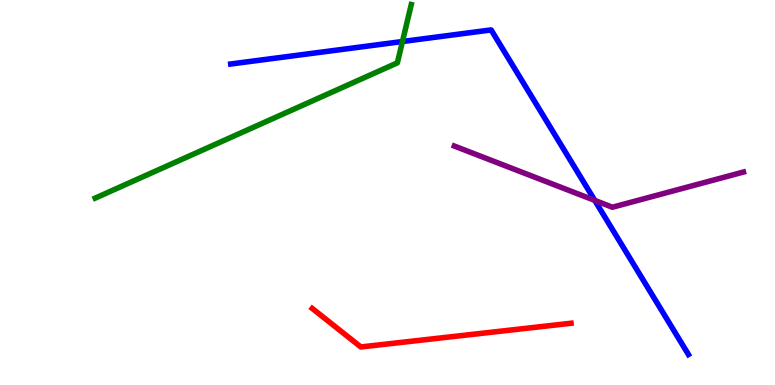[{'lines': ['blue', 'red'], 'intersections': []}, {'lines': ['green', 'red'], 'intersections': []}, {'lines': ['purple', 'red'], 'intersections': []}, {'lines': ['blue', 'green'], 'intersections': [{'x': 5.19, 'y': 8.92}]}, {'lines': ['blue', 'purple'], 'intersections': [{'x': 7.67, 'y': 4.8}]}, {'lines': ['green', 'purple'], 'intersections': []}]